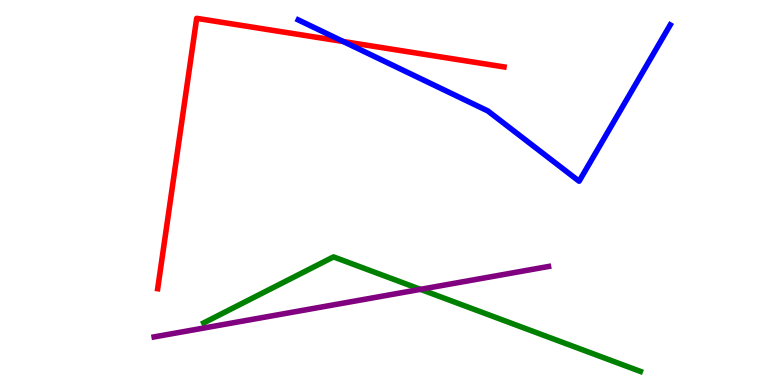[{'lines': ['blue', 'red'], 'intersections': [{'x': 4.43, 'y': 8.92}]}, {'lines': ['green', 'red'], 'intersections': []}, {'lines': ['purple', 'red'], 'intersections': []}, {'lines': ['blue', 'green'], 'intersections': []}, {'lines': ['blue', 'purple'], 'intersections': []}, {'lines': ['green', 'purple'], 'intersections': [{'x': 5.43, 'y': 2.48}]}]